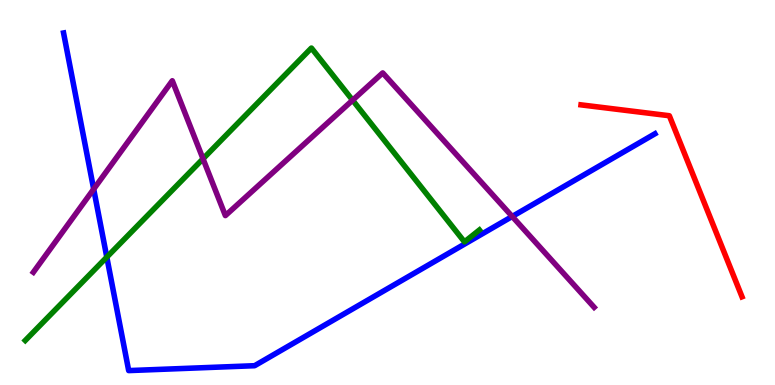[{'lines': ['blue', 'red'], 'intersections': []}, {'lines': ['green', 'red'], 'intersections': []}, {'lines': ['purple', 'red'], 'intersections': []}, {'lines': ['blue', 'green'], 'intersections': [{'x': 1.38, 'y': 3.32}]}, {'lines': ['blue', 'purple'], 'intersections': [{'x': 1.21, 'y': 5.09}, {'x': 6.61, 'y': 4.38}]}, {'lines': ['green', 'purple'], 'intersections': [{'x': 2.62, 'y': 5.88}, {'x': 4.55, 'y': 7.4}]}]